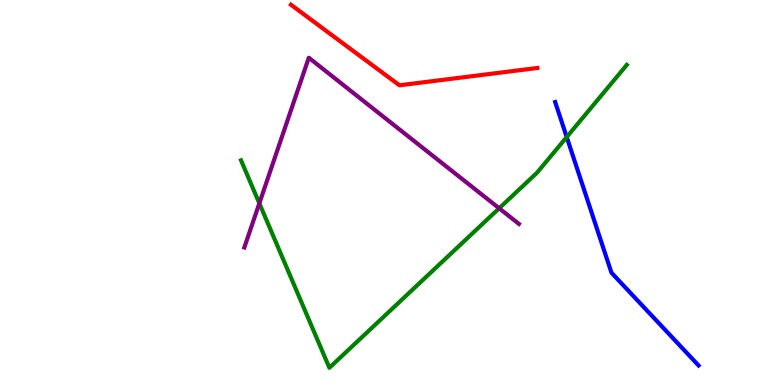[{'lines': ['blue', 'red'], 'intersections': []}, {'lines': ['green', 'red'], 'intersections': []}, {'lines': ['purple', 'red'], 'intersections': []}, {'lines': ['blue', 'green'], 'intersections': [{'x': 7.31, 'y': 6.44}]}, {'lines': ['blue', 'purple'], 'intersections': []}, {'lines': ['green', 'purple'], 'intersections': [{'x': 3.35, 'y': 4.72}, {'x': 6.44, 'y': 4.59}]}]